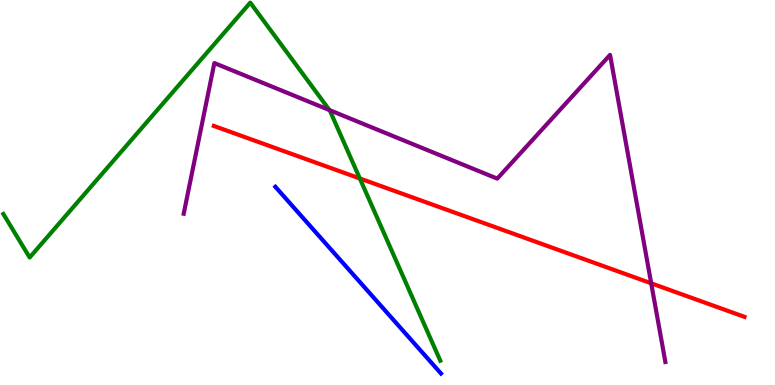[{'lines': ['blue', 'red'], 'intersections': []}, {'lines': ['green', 'red'], 'intersections': [{'x': 4.64, 'y': 5.36}]}, {'lines': ['purple', 'red'], 'intersections': [{'x': 8.4, 'y': 2.64}]}, {'lines': ['blue', 'green'], 'intersections': []}, {'lines': ['blue', 'purple'], 'intersections': []}, {'lines': ['green', 'purple'], 'intersections': [{'x': 4.25, 'y': 7.14}]}]